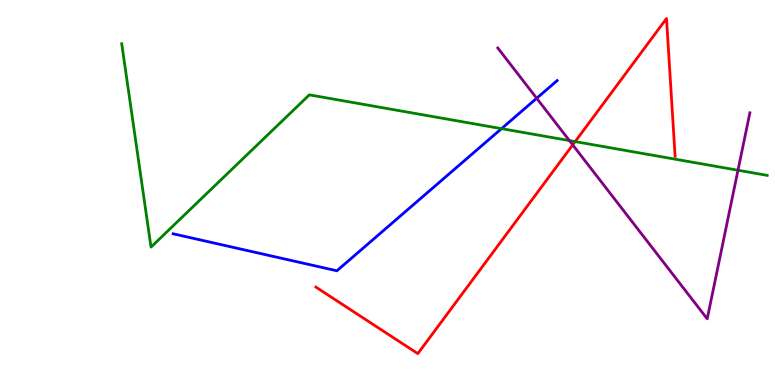[{'lines': ['blue', 'red'], 'intersections': []}, {'lines': ['green', 'red'], 'intersections': [{'x': 7.42, 'y': 6.32}]}, {'lines': ['purple', 'red'], 'intersections': [{'x': 7.39, 'y': 6.24}]}, {'lines': ['blue', 'green'], 'intersections': [{'x': 6.47, 'y': 6.66}]}, {'lines': ['blue', 'purple'], 'intersections': [{'x': 6.92, 'y': 7.45}]}, {'lines': ['green', 'purple'], 'intersections': [{'x': 7.35, 'y': 6.35}, {'x': 9.52, 'y': 5.58}]}]